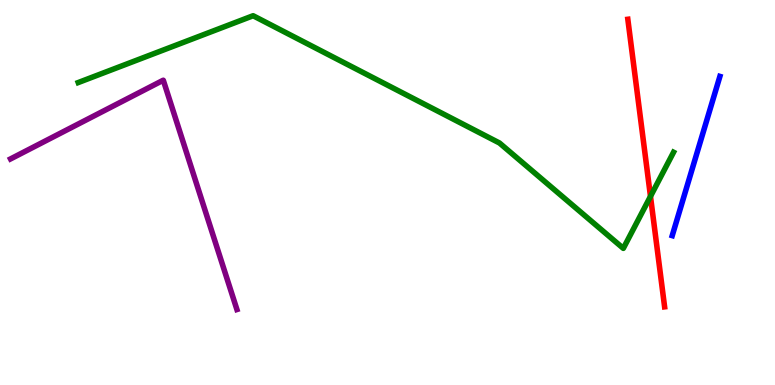[{'lines': ['blue', 'red'], 'intersections': []}, {'lines': ['green', 'red'], 'intersections': [{'x': 8.39, 'y': 4.9}]}, {'lines': ['purple', 'red'], 'intersections': []}, {'lines': ['blue', 'green'], 'intersections': []}, {'lines': ['blue', 'purple'], 'intersections': []}, {'lines': ['green', 'purple'], 'intersections': []}]